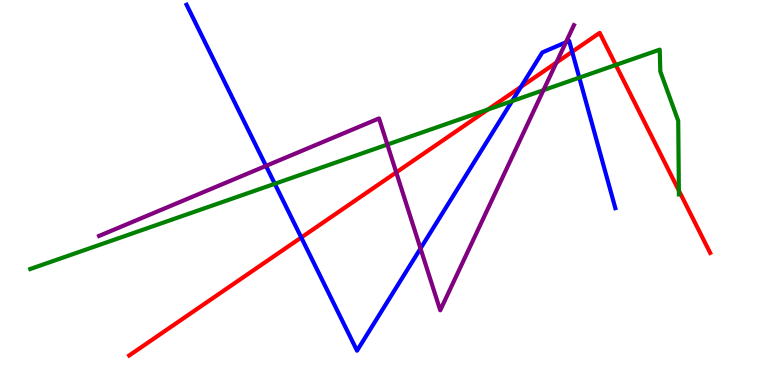[{'lines': ['blue', 'red'], 'intersections': [{'x': 3.89, 'y': 3.83}, {'x': 6.72, 'y': 7.74}, {'x': 7.38, 'y': 8.66}]}, {'lines': ['green', 'red'], 'intersections': [{'x': 6.3, 'y': 7.16}, {'x': 7.95, 'y': 8.31}, {'x': 8.76, 'y': 5.05}]}, {'lines': ['purple', 'red'], 'intersections': [{'x': 5.11, 'y': 5.52}, {'x': 7.18, 'y': 8.37}]}, {'lines': ['blue', 'green'], 'intersections': [{'x': 3.55, 'y': 5.23}, {'x': 6.61, 'y': 7.37}, {'x': 7.47, 'y': 7.98}]}, {'lines': ['blue', 'purple'], 'intersections': [{'x': 3.43, 'y': 5.69}, {'x': 5.43, 'y': 3.55}, {'x': 7.3, 'y': 8.9}]}, {'lines': ['green', 'purple'], 'intersections': [{'x': 5.0, 'y': 6.25}, {'x': 7.01, 'y': 7.66}]}]